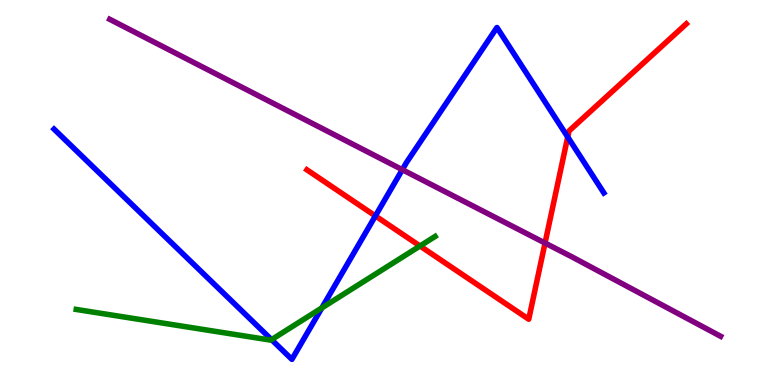[{'lines': ['blue', 'red'], 'intersections': [{'x': 4.84, 'y': 4.39}, {'x': 7.33, 'y': 6.44}]}, {'lines': ['green', 'red'], 'intersections': [{'x': 5.42, 'y': 3.61}]}, {'lines': ['purple', 'red'], 'intersections': [{'x': 7.03, 'y': 3.69}]}, {'lines': ['blue', 'green'], 'intersections': [{'x': 3.5, 'y': 1.18}, {'x': 4.15, 'y': 2.0}]}, {'lines': ['blue', 'purple'], 'intersections': [{'x': 5.19, 'y': 5.59}]}, {'lines': ['green', 'purple'], 'intersections': []}]